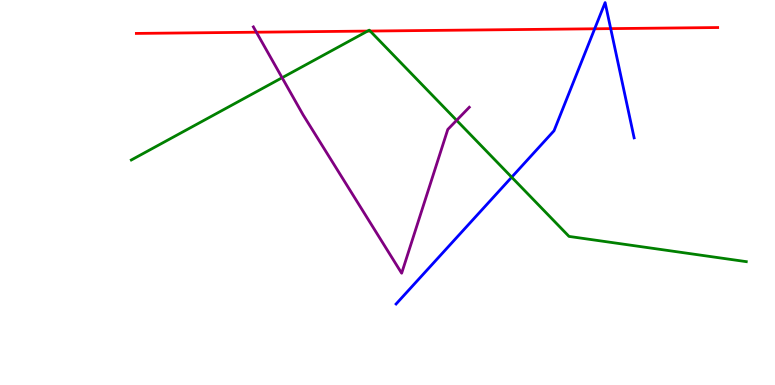[{'lines': ['blue', 'red'], 'intersections': [{'x': 7.67, 'y': 9.25}, {'x': 7.88, 'y': 9.26}]}, {'lines': ['green', 'red'], 'intersections': [{'x': 4.74, 'y': 9.19}, {'x': 4.78, 'y': 9.19}]}, {'lines': ['purple', 'red'], 'intersections': [{'x': 3.31, 'y': 9.16}]}, {'lines': ['blue', 'green'], 'intersections': [{'x': 6.6, 'y': 5.4}]}, {'lines': ['blue', 'purple'], 'intersections': []}, {'lines': ['green', 'purple'], 'intersections': [{'x': 3.64, 'y': 7.98}, {'x': 5.89, 'y': 6.87}]}]